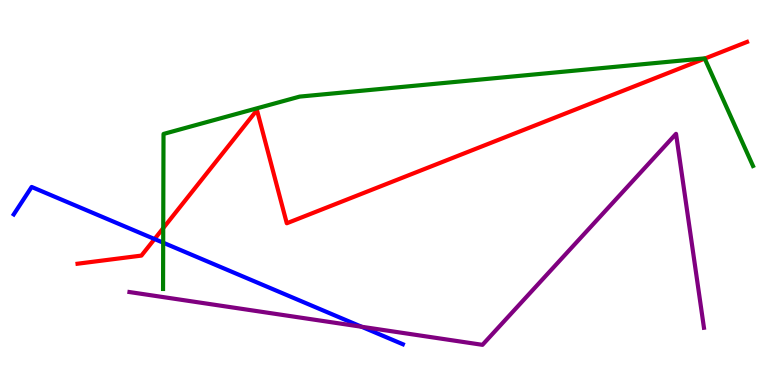[{'lines': ['blue', 'red'], 'intersections': [{'x': 1.99, 'y': 3.79}]}, {'lines': ['green', 'red'], 'intersections': [{'x': 2.11, 'y': 4.07}, {'x': 9.09, 'y': 8.48}]}, {'lines': ['purple', 'red'], 'intersections': []}, {'lines': ['blue', 'green'], 'intersections': [{'x': 2.11, 'y': 3.7}]}, {'lines': ['blue', 'purple'], 'intersections': [{'x': 4.67, 'y': 1.51}]}, {'lines': ['green', 'purple'], 'intersections': []}]